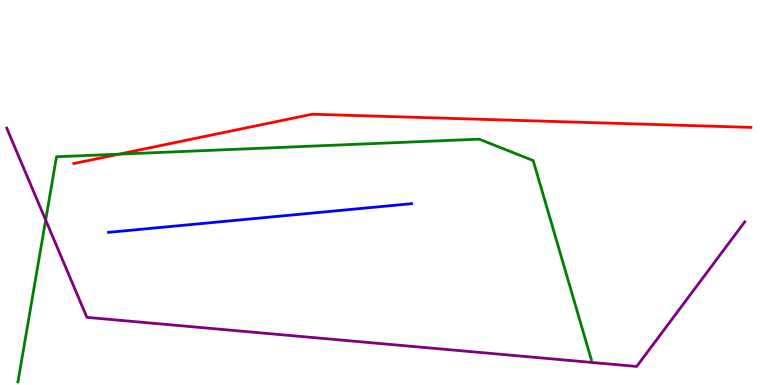[{'lines': ['blue', 'red'], 'intersections': []}, {'lines': ['green', 'red'], 'intersections': [{'x': 1.54, 'y': 6.0}]}, {'lines': ['purple', 'red'], 'intersections': []}, {'lines': ['blue', 'green'], 'intersections': []}, {'lines': ['blue', 'purple'], 'intersections': []}, {'lines': ['green', 'purple'], 'intersections': [{'x': 0.589, 'y': 4.28}]}]